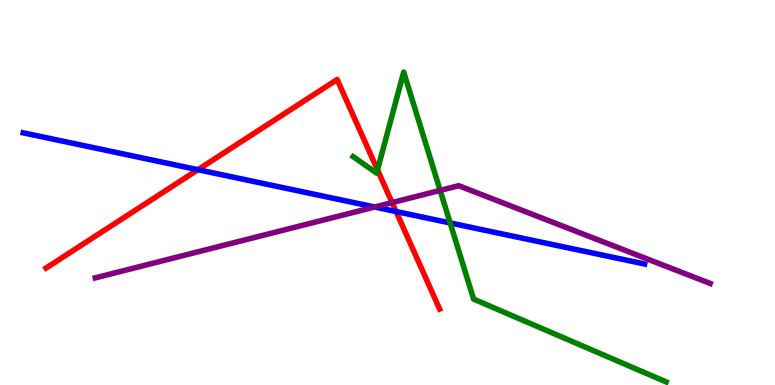[{'lines': ['blue', 'red'], 'intersections': [{'x': 2.55, 'y': 5.59}, {'x': 5.11, 'y': 4.51}]}, {'lines': ['green', 'red'], 'intersections': [{'x': 4.87, 'y': 5.59}]}, {'lines': ['purple', 'red'], 'intersections': [{'x': 5.06, 'y': 4.74}]}, {'lines': ['blue', 'green'], 'intersections': [{'x': 5.81, 'y': 4.21}]}, {'lines': ['blue', 'purple'], 'intersections': [{'x': 4.83, 'y': 4.62}]}, {'lines': ['green', 'purple'], 'intersections': [{'x': 5.68, 'y': 5.05}]}]